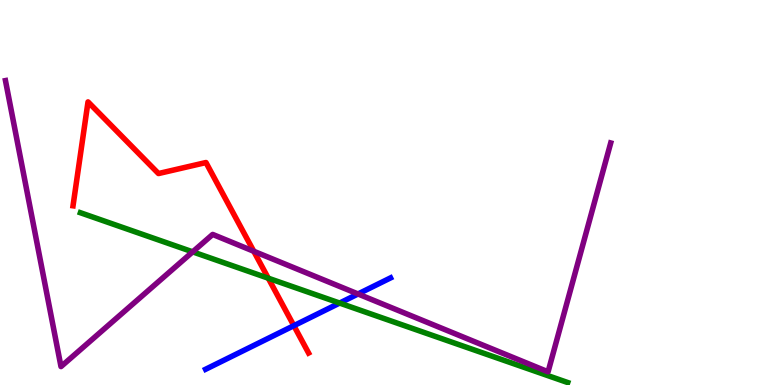[{'lines': ['blue', 'red'], 'intersections': [{'x': 3.79, 'y': 1.54}]}, {'lines': ['green', 'red'], 'intersections': [{'x': 3.46, 'y': 2.77}]}, {'lines': ['purple', 'red'], 'intersections': [{'x': 3.27, 'y': 3.47}]}, {'lines': ['blue', 'green'], 'intersections': [{'x': 4.38, 'y': 2.13}]}, {'lines': ['blue', 'purple'], 'intersections': [{'x': 4.62, 'y': 2.36}]}, {'lines': ['green', 'purple'], 'intersections': [{'x': 2.49, 'y': 3.46}]}]